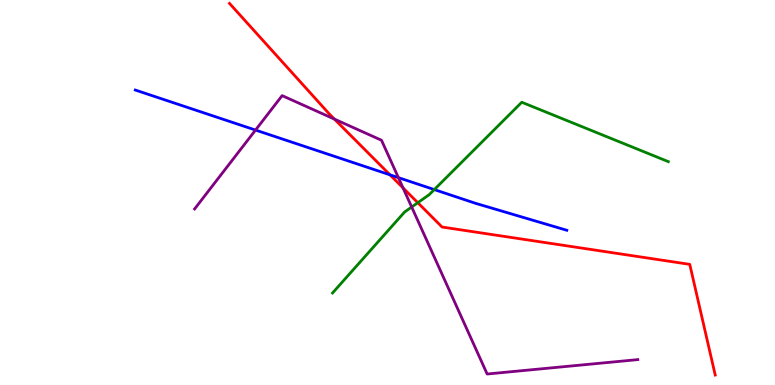[{'lines': ['blue', 'red'], 'intersections': [{'x': 5.03, 'y': 5.46}]}, {'lines': ['green', 'red'], 'intersections': [{'x': 5.39, 'y': 4.73}]}, {'lines': ['purple', 'red'], 'intersections': [{'x': 4.31, 'y': 6.91}, {'x': 5.2, 'y': 5.12}]}, {'lines': ['blue', 'green'], 'intersections': [{'x': 5.6, 'y': 5.08}]}, {'lines': ['blue', 'purple'], 'intersections': [{'x': 3.3, 'y': 6.62}, {'x': 5.14, 'y': 5.39}]}, {'lines': ['green', 'purple'], 'intersections': [{'x': 5.31, 'y': 4.62}]}]